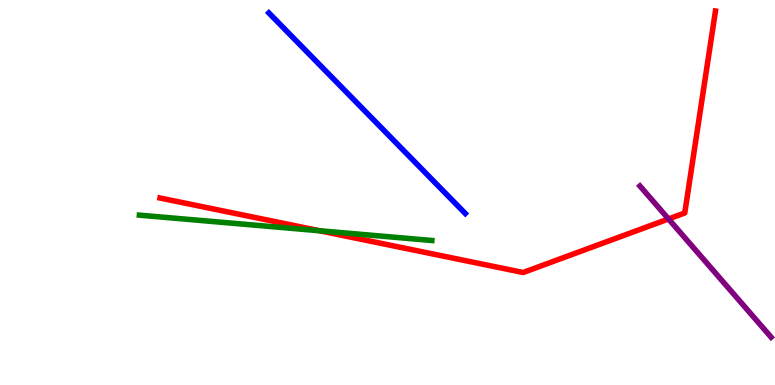[{'lines': ['blue', 'red'], 'intersections': []}, {'lines': ['green', 'red'], 'intersections': [{'x': 4.13, 'y': 4.01}]}, {'lines': ['purple', 'red'], 'intersections': [{'x': 8.63, 'y': 4.31}]}, {'lines': ['blue', 'green'], 'intersections': []}, {'lines': ['blue', 'purple'], 'intersections': []}, {'lines': ['green', 'purple'], 'intersections': []}]